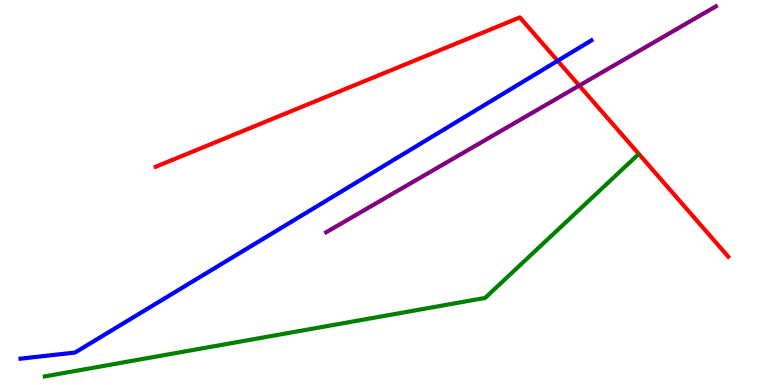[{'lines': ['blue', 'red'], 'intersections': [{'x': 7.2, 'y': 8.42}]}, {'lines': ['green', 'red'], 'intersections': []}, {'lines': ['purple', 'red'], 'intersections': [{'x': 7.47, 'y': 7.78}]}, {'lines': ['blue', 'green'], 'intersections': []}, {'lines': ['blue', 'purple'], 'intersections': []}, {'lines': ['green', 'purple'], 'intersections': []}]